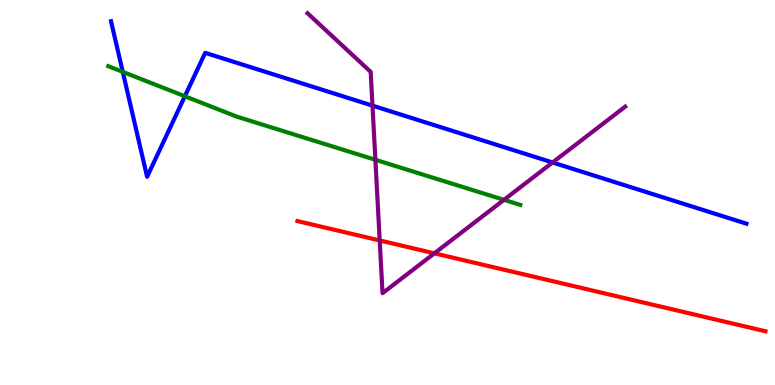[{'lines': ['blue', 'red'], 'intersections': []}, {'lines': ['green', 'red'], 'intersections': []}, {'lines': ['purple', 'red'], 'intersections': [{'x': 4.9, 'y': 3.75}, {'x': 5.61, 'y': 3.42}]}, {'lines': ['blue', 'green'], 'intersections': [{'x': 1.58, 'y': 8.13}, {'x': 2.39, 'y': 7.5}]}, {'lines': ['blue', 'purple'], 'intersections': [{'x': 4.81, 'y': 7.26}, {'x': 7.13, 'y': 5.78}]}, {'lines': ['green', 'purple'], 'intersections': [{'x': 4.84, 'y': 5.85}, {'x': 6.5, 'y': 4.81}]}]